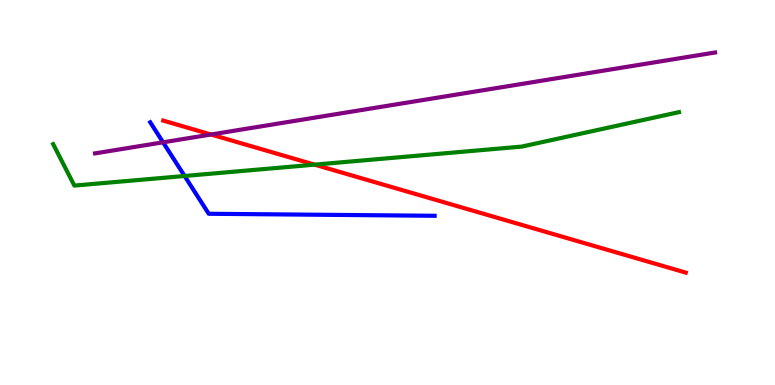[{'lines': ['blue', 'red'], 'intersections': []}, {'lines': ['green', 'red'], 'intersections': [{'x': 4.06, 'y': 5.72}]}, {'lines': ['purple', 'red'], 'intersections': [{'x': 2.72, 'y': 6.51}]}, {'lines': ['blue', 'green'], 'intersections': [{'x': 2.38, 'y': 5.43}]}, {'lines': ['blue', 'purple'], 'intersections': [{'x': 2.1, 'y': 6.3}]}, {'lines': ['green', 'purple'], 'intersections': []}]